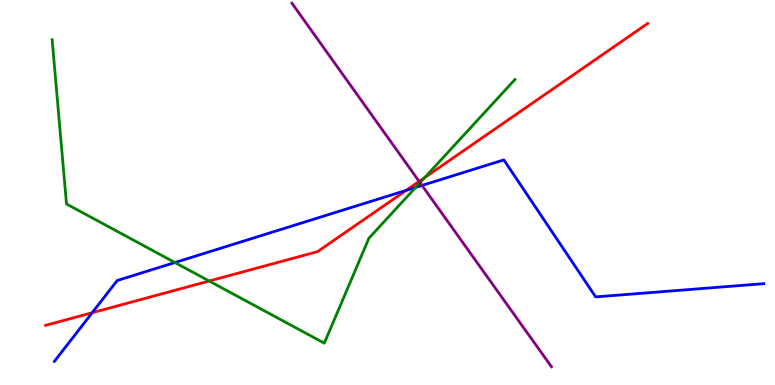[{'lines': ['blue', 'red'], 'intersections': [{'x': 1.19, 'y': 1.88}, {'x': 5.24, 'y': 5.06}]}, {'lines': ['green', 'red'], 'intersections': [{'x': 2.7, 'y': 2.7}, {'x': 5.48, 'y': 5.39}]}, {'lines': ['purple', 'red'], 'intersections': [{'x': 5.41, 'y': 5.29}]}, {'lines': ['blue', 'green'], 'intersections': [{'x': 2.26, 'y': 3.18}, {'x': 5.36, 'y': 5.13}]}, {'lines': ['blue', 'purple'], 'intersections': [{'x': 5.45, 'y': 5.18}]}, {'lines': ['green', 'purple'], 'intersections': [{'x': 5.42, 'y': 5.26}]}]